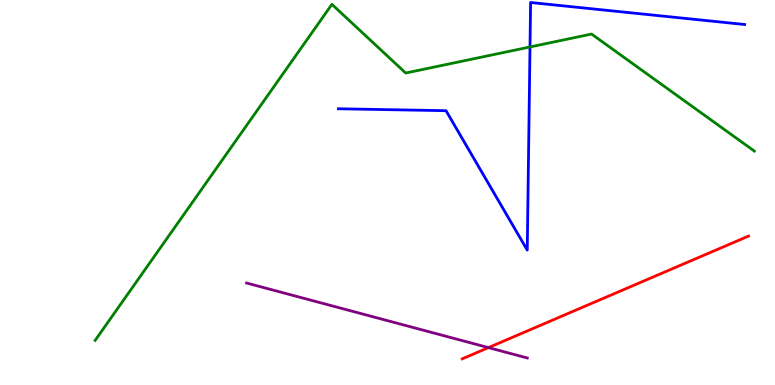[{'lines': ['blue', 'red'], 'intersections': []}, {'lines': ['green', 'red'], 'intersections': []}, {'lines': ['purple', 'red'], 'intersections': [{'x': 6.3, 'y': 0.971}]}, {'lines': ['blue', 'green'], 'intersections': [{'x': 6.84, 'y': 8.78}]}, {'lines': ['blue', 'purple'], 'intersections': []}, {'lines': ['green', 'purple'], 'intersections': []}]